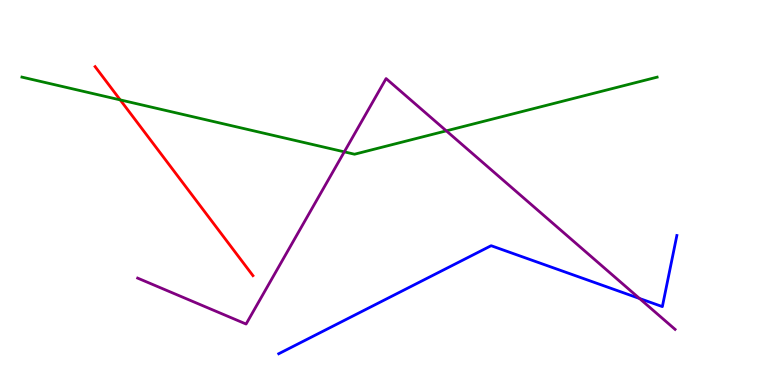[{'lines': ['blue', 'red'], 'intersections': []}, {'lines': ['green', 'red'], 'intersections': [{'x': 1.55, 'y': 7.41}]}, {'lines': ['purple', 'red'], 'intersections': []}, {'lines': ['blue', 'green'], 'intersections': []}, {'lines': ['blue', 'purple'], 'intersections': [{'x': 8.25, 'y': 2.25}]}, {'lines': ['green', 'purple'], 'intersections': [{'x': 4.44, 'y': 6.06}, {'x': 5.76, 'y': 6.6}]}]